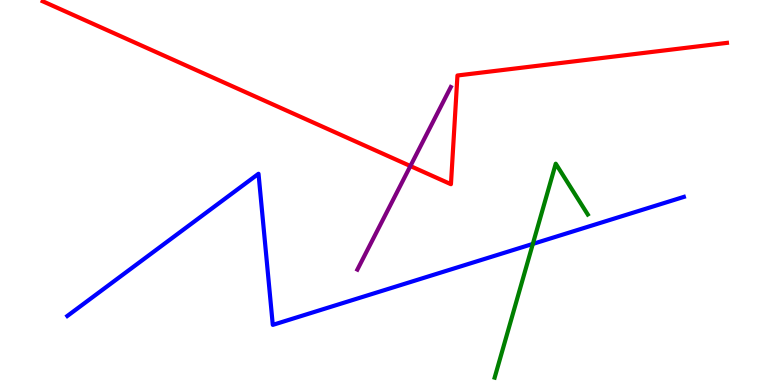[{'lines': ['blue', 'red'], 'intersections': []}, {'lines': ['green', 'red'], 'intersections': []}, {'lines': ['purple', 'red'], 'intersections': [{'x': 5.3, 'y': 5.69}]}, {'lines': ['blue', 'green'], 'intersections': [{'x': 6.88, 'y': 3.66}]}, {'lines': ['blue', 'purple'], 'intersections': []}, {'lines': ['green', 'purple'], 'intersections': []}]